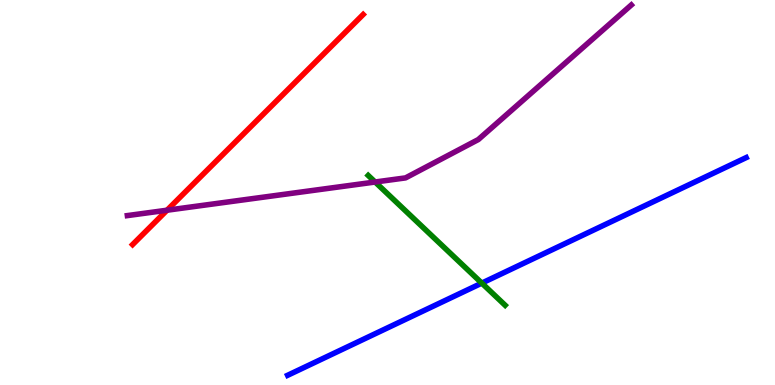[{'lines': ['blue', 'red'], 'intersections': []}, {'lines': ['green', 'red'], 'intersections': []}, {'lines': ['purple', 'red'], 'intersections': [{'x': 2.16, 'y': 4.54}]}, {'lines': ['blue', 'green'], 'intersections': [{'x': 6.22, 'y': 2.65}]}, {'lines': ['blue', 'purple'], 'intersections': []}, {'lines': ['green', 'purple'], 'intersections': [{'x': 4.84, 'y': 5.27}]}]